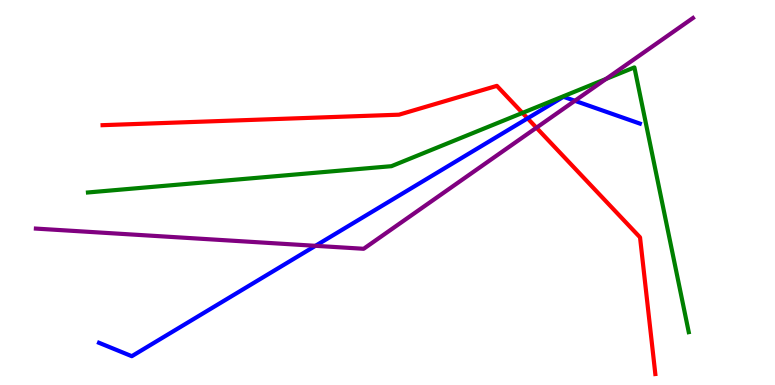[{'lines': ['blue', 'red'], 'intersections': [{'x': 6.81, 'y': 6.93}]}, {'lines': ['green', 'red'], 'intersections': [{'x': 6.74, 'y': 7.07}]}, {'lines': ['purple', 'red'], 'intersections': [{'x': 6.92, 'y': 6.68}]}, {'lines': ['blue', 'green'], 'intersections': []}, {'lines': ['blue', 'purple'], 'intersections': [{'x': 4.07, 'y': 3.62}, {'x': 7.42, 'y': 7.38}]}, {'lines': ['green', 'purple'], 'intersections': [{'x': 7.82, 'y': 7.95}]}]